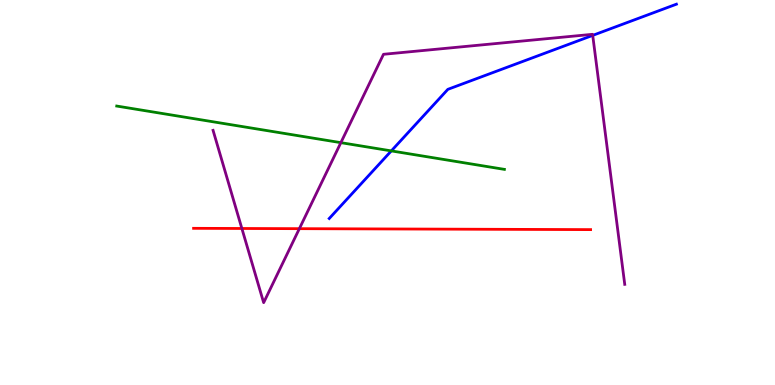[{'lines': ['blue', 'red'], 'intersections': []}, {'lines': ['green', 'red'], 'intersections': []}, {'lines': ['purple', 'red'], 'intersections': [{'x': 3.12, 'y': 4.07}, {'x': 3.86, 'y': 4.06}]}, {'lines': ['blue', 'green'], 'intersections': [{'x': 5.05, 'y': 6.08}]}, {'lines': ['blue', 'purple'], 'intersections': [{'x': 7.65, 'y': 9.08}]}, {'lines': ['green', 'purple'], 'intersections': [{'x': 4.4, 'y': 6.29}]}]